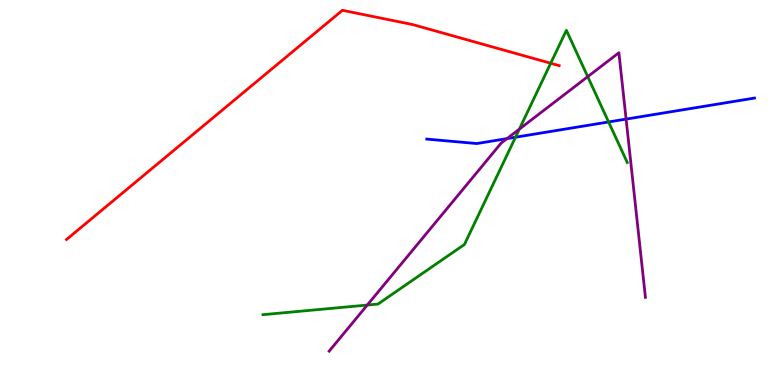[{'lines': ['blue', 'red'], 'intersections': []}, {'lines': ['green', 'red'], 'intersections': [{'x': 7.11, 'y': 8.36}]}, {'lines': ['purple', 'red'], 'intersections': []}, {'lines': ['blue', 'green'], 'intersections': [{'x': 6.65, 'y': 6.44}, {'x': 7.85, 'y': 6.83}]}, {'lines': ['blue', 'purple'], 'intersections': [{'x': 6.54, 'y': 6.4}, {'x': 8.08, 'y': 6.91}]}, {'lines': ['green', 'purple'], 'intersections': [{'x': 4.74, 'y': 2.08}, {'x': 6.7, 'y': 6.65}, {'x': 7.58, 'y': 8.01}]}]